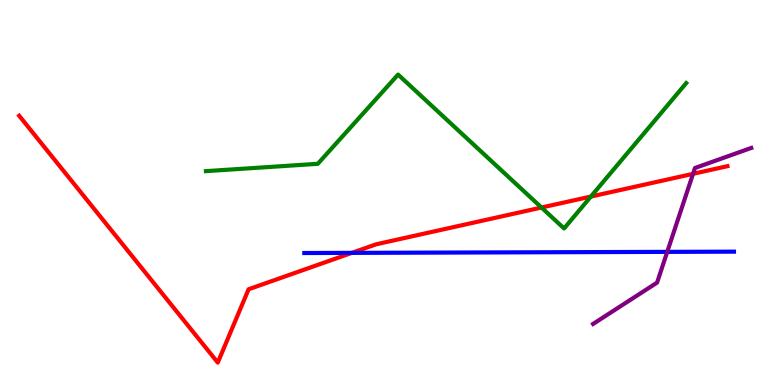[{'lines': ['blue', 'red'], 'intersections': [{'x': 4.54, 'y': 3.43}]}, {'lines': ['green', 'red'], 'intersections': [{'x': 6.99, 'y': 4.61}, {'x': 7.62, 'y': 4.89}]}, {'lines': ['purple', 'red'], 'intersections': [{'x': 8.94, 'y': 5.49}]}, {'lines': ['blue', 'green'], 'intersections': []}, {'lines': ['blue', 'purple'], 'intersections': [{'x': 8.61, 'y': 3.46}]}, {'lines': ['green', 'purple'], 'intersections': []}]